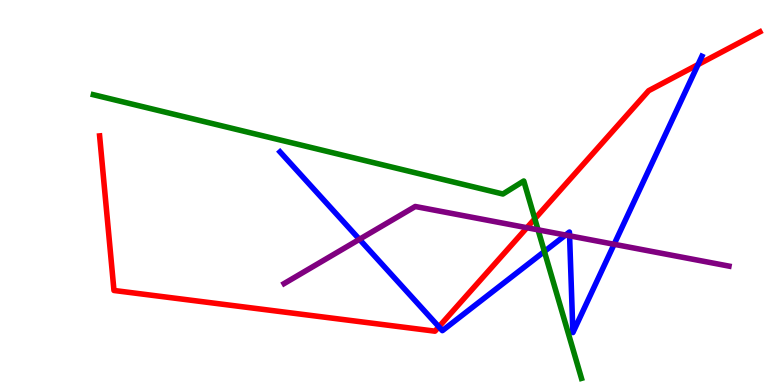[{'lines': ['blue', 'red'], 'intersections': [{'x': 5.66, 'y': 1.51}, {'x': 9.01, 'y': 8.32}]}, {'lines': ['green', 'red'], 'intersections': [{'x': 6.9, 'y': 4.32}]}, {'lines': ['purple', 'red'], 'intersections': [{'x': 6.8, 'y': 4.09}]}, {'lines': ['blue', 'green'], 'intersections': [{'x': 7.02, 'y': 3.47}]}, {'lines': ['blue', 'purple'], 'intersections': [{'x': 4.64, 'y': 3.78}, {'x': 7.3, 'y': 3.89}, {'x': 7.35, 'y': 3.87}, {'x': 7.92, 'y': 3.65}]}, {'lines': ['green', 'purple'], 'intersections': [{'x': 6.94, 'y': 4.03}]}]